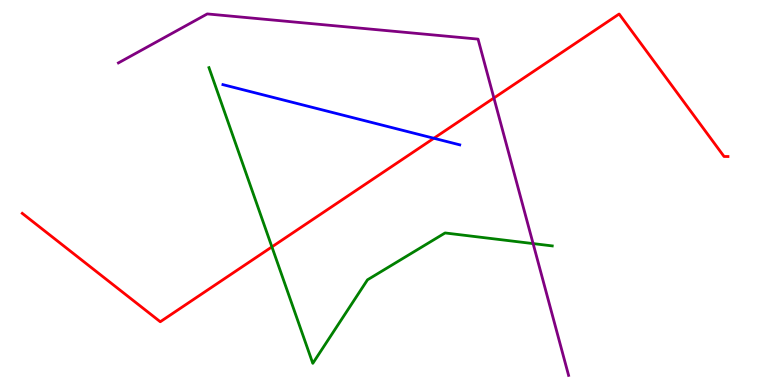[{'lines': ['blue', 'red'], 'intersections': [{'x': 5.6, 'y': 6.41}]}, {'lines': ['green', 'red'], 'intersections': [{'x': 3.51, 'y': 3.59}]}, {'lines': ['purple', 'red'], 'intersections': [{'x': 6.37, 'y': 7.45}]}, {'lines': ['blue', 'green'], 'intersections': []}, {'lines': ['blue', 'purple'], 'intersections': []}, {'lines': ['green', 'purple'], 'intersections': [{'x': 6.88, 'y': 3.67}]}]